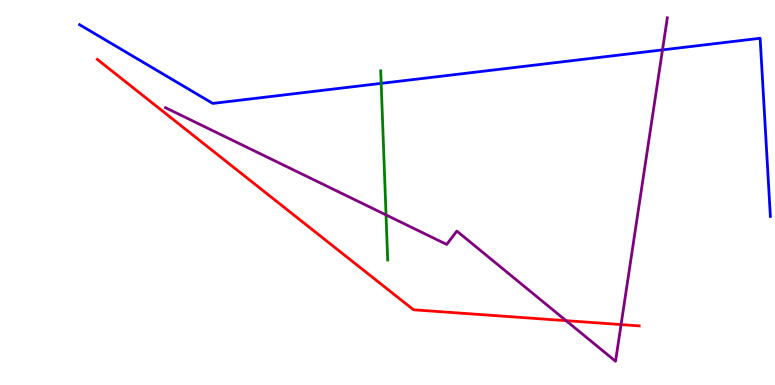[{'lines': ['blue', 'red'], 'intersections': []}, {'lines': ['green', 'red'], 'intersections': []}, {'lines': ['purple', 'red'], 'intersections': [{'x': 7.3, 'y': 1.67}, {'x': 8.01, 'y': 1.57}]}, {'lines': ['blue', 'green'], 'intersections': [{'x': 4.92, 'y': 7.83}]}, {'lines': ['blue', 'purple'], 'intersections': [{'x': 8.55, 'y': 8.7}]}, {'lines': ['green', 'purple'], 'intersections': [{'x': 4.98, 'y': 4.42}]}]